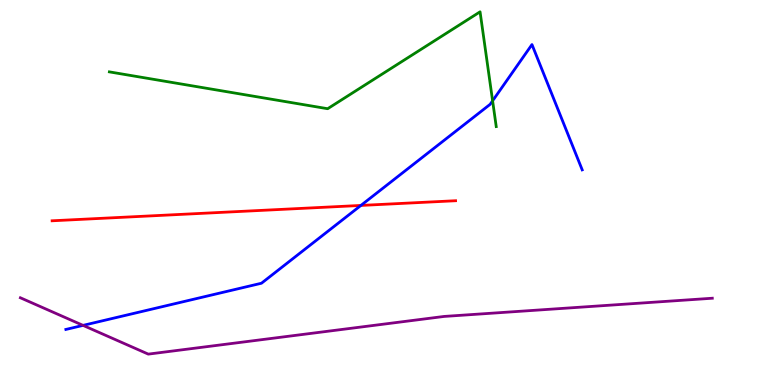[{'lines': ['blue', 'red'], 'intersections': [{'x': 4.66, 'y': 4.66}]}, {'lines': ['green', 'red'], 'intersections': []}, {'lines': ['purple', 'red'], 'intersections': []}, {'lines': ['blue', 'green'], 'intersections': [{'x': 6.36, 'y': 7.38}]}, {'lines': ['blue', 'purple'], 'intersections': [{'x': 1.07, 'y': 1.55}]}, {'lines': ['green', 'purple'], 'intersections': []}]